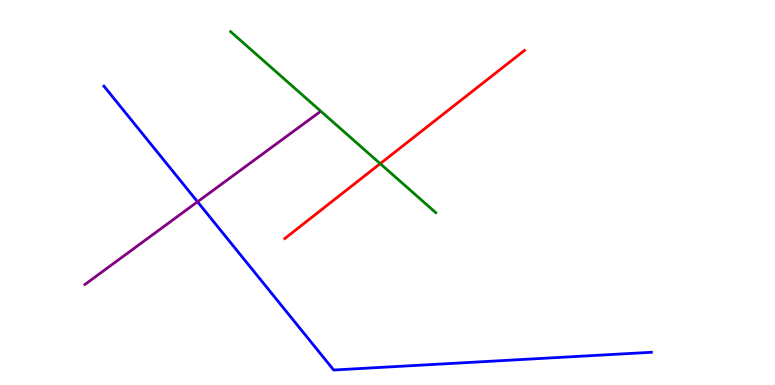[{'lines': ['blue', 'red'], 'intersections': []}, {'lines': ['green', 'red'], 'intersections': [{'x': 4.91, 'y': 5.75}]}, {'lines': ['purple', 'red'], 'intersections': []}, {'lines': ['blue', 'green'], 'intersections': []}, {'lines': ['blue', 'purple'], 'intersections': [{'x': 2.55, 'y': 4.76}]}, {'lines': ['green', 'purple'], 'intersections': []}]